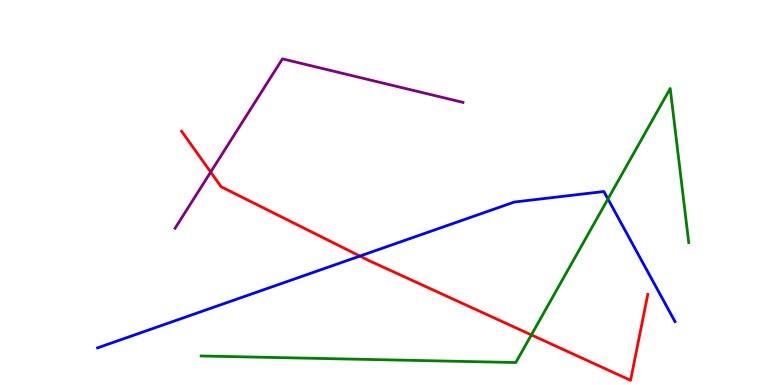[{'lines': ['blue', 'red'], 'intersections': [{'x': 4.64, 'y': 3.35}]}, {'lines': ['green', 'red'], 'intersections': [{'x': 6.86, 'y': 1.3}]}, {'lines': ['purple', 'red'], 'intersections': [{'x': 2.72, 'y': 5.53}]}, {'lines': ['blue', 'green'], 'intersections': [{'x': 7.84, 'y': 4.83}]}, {'lines': ['blue', 'purple'], 'intersections': []}, {'lines': ['green', 'purple'], 'intersections': []}]